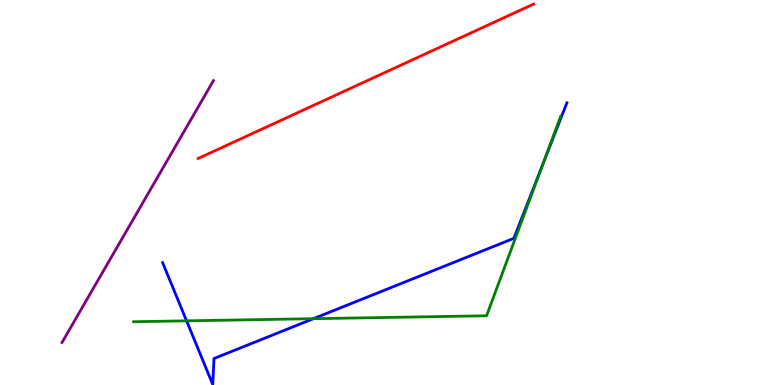[{'lines': ['blue', 'red'], 'intersections': []}, {'lines': ['green', 'red'], 'intersections': []}, {'lines': ['purple', 'red'], 'intersections': []}, {'lines': ['blue', 'green'], 'intersections': [{'x': 2.41, 'y': 1.67}, {'x': 4.04, 'y': 1.72}, {'x': 7.01, 'y': 5.74}]}, {'lines': ['blue', 'purple'], 'intersections': []}, {'lines': ['green', 'purple'], 'intersections': []}]